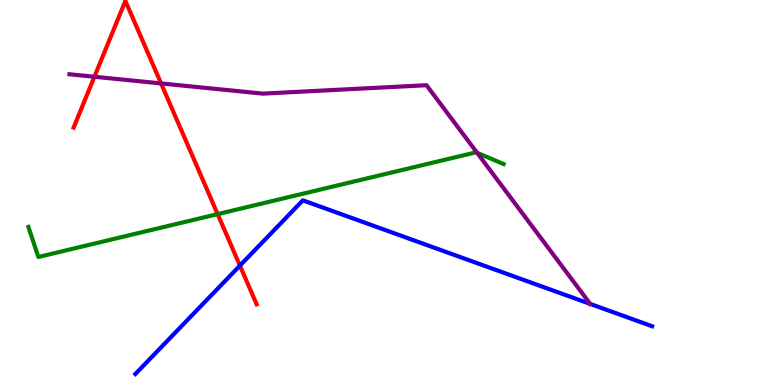[{'lines': ['blue', 'red'], 'intersections': [{'x': 3.1, 'y': 3.1}]}, {'lines': ['green', 'red'], 'intersections': [{'x': 2.81, 'y': 4.44}]}, {'lines': ['purple', 'red'], 'intersections': [{'x': 1.22, 'y': 8.01}, {'x': 2.08, 'y': 7.83}]}, {'lines': ['blue', 'green'], 'intersections': []}, {'lines': ['blue', 'purple'], 'intersections': []}, {'lines': ['green', 'purple'], 'intersections': [{'x': 6.16, 'y': 6.03}]}]